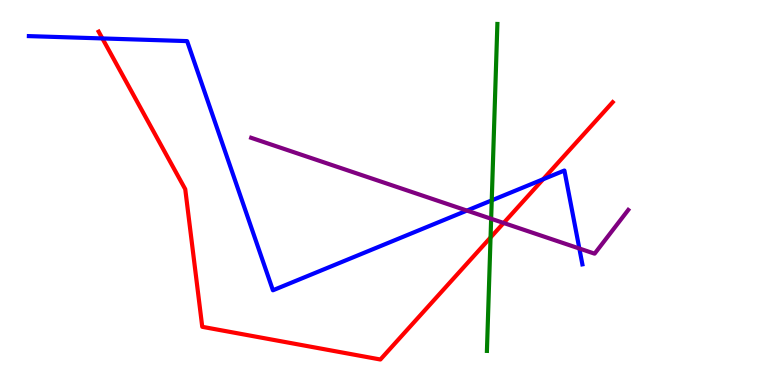[{'lines': ['blue', 'red'], 'intersections': [{'x': 1.32, 'y': 9.0}, {'x': 7.01, 'y': 5.34}]}, {'lines': ['green', 'red'], 'intersections': [{'x': 6.33, 'y': 3.83}]}, {'lines': ['purple', 'red'], 'intersections': [{'x': 6.5, 'y': 4.21}]}, {'lines': ['blue', 'green'], 'intersections': [{'x': 6.35, 'y': 4.8}]}, {'lines': ['blue', 'purple'], 'intersections': [{'x': 6.02, 'y': 4.53}, {'x': 7.48, 'y': 3.55}]}, {'lines': ['green', 'purple'], 'intersections': [{'x': 6.34, 'y': 4.32}]}]